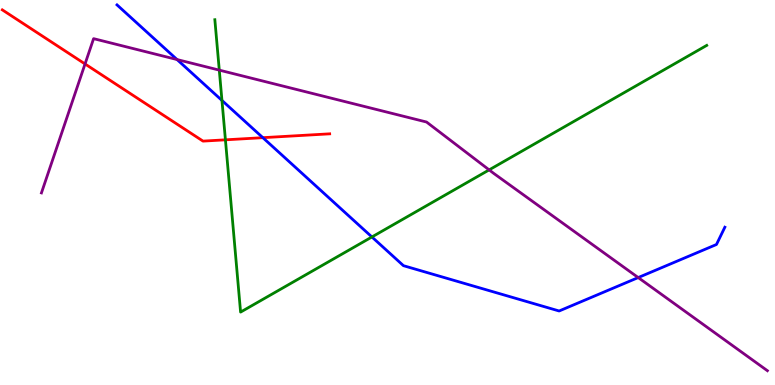[{'lines': ['blue', 'red'], 'intersections': [{'x': 3.39, 'y': 6.42}]}, {'lines': ['green', 'red'], 'intersections': [{'x': 2.91, 'y': 6.37}]}, {'lines': ['purple', 'red'], 'intersections': [{'x': 1.1, 'y': 8.34}]}, {'lines': ['blue', 'green'], 'intersections': [{'x': 2.86, 'y': 7.39}, {'x': 4.8, 'y': 3.85}]}, {'lines': ['blue', 'purple'], 'intersections': [{'x': 2.28, 'y': 8.45}, {'x': 8.24, 'y': 2.79}]}, {'lines': ['green', 'purple'], 'intersections': [{'x': 2.83, 'y': 8.18}, {'x': 6.31, 'y': 5.59}]}]